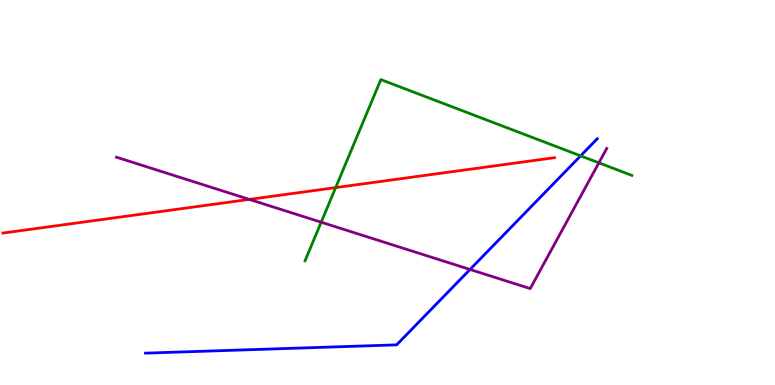[{'lines': ['blue', 'red'], 'intersections': []}, {'lines': ['green', 'red'], 'intersections': [{'x': 4.33, 'y': 5.13}]}, {'lines': ['purple', 'red'], 'intersections': [{'x': 3.22, 'y': 4.82}]}, {'lines': ['blue', 'green'], 'intersections': [{'x': 7.49, 'y': 5.95}]}, {'lines': ['blue', 'purple'], 'intersections': [{'x': 6.06, 'y': 3.0}]}, {'lines': ['green', 'purple'], 'intersections': [{'x': 4.14, 'y': 4.23}, {'x': 7.73, 'y': 5.77}]}]